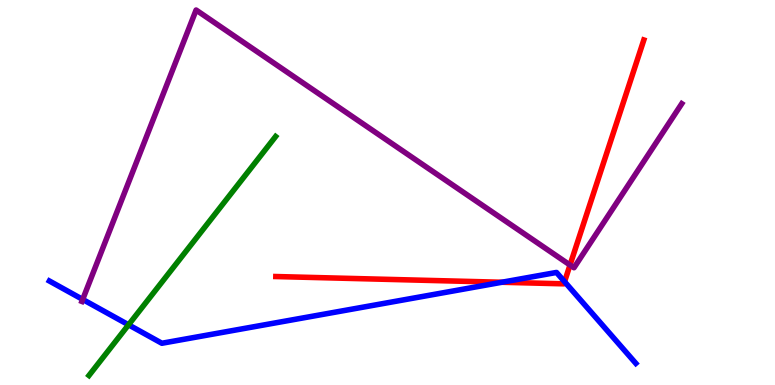[{'lines': ['blue', 'red'], 'intersections': [{'x': 6.48, 'y': 2.67}, {'x': 7.28, 'y': 2.68}]}, {'lines': ['green', 'red'], 'intersections': []}, {'lines': ['purple', 'red'], 'intersections': [{'x': 7.36, 'y': 3.12}]}, {'lines': ['blue', 'green'], 'intersections': [{'x': 1.66, 'y': 1.56}]}, {'lines': ['blue', 'purple'], 'intersections': [{'x': 1.07, 'y': 2.22}]}, {'lines': ['green', 'purple'], 'intersections': []}]